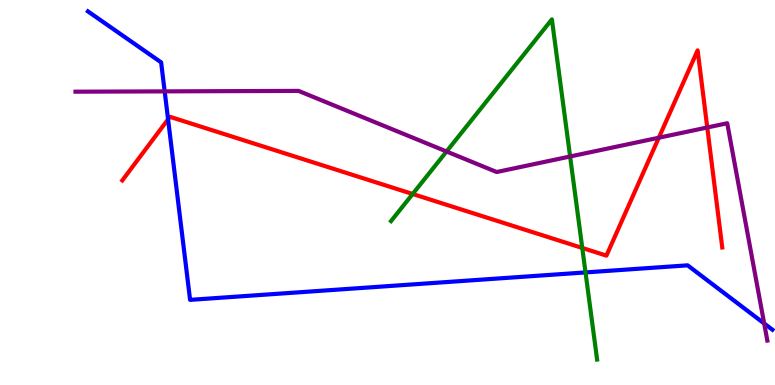[{'lines': ['blue', 'red'], 'intersections': [{'x': 2.17, 'y': 6.9}]}, {'lines': ['green', 'red'], 'intersections': [{'x': 5.32, 'y': 4.96}, {'x': 7.51, 'y': 3.56}]}, {'lines': ['purple', 'red'], 'intersections': [{'x': 8.5, 'y': 6.42}, {'x': 9.13, 'y': 6.69}]}, {'lines': ['blue', 'green'], 'intersections': [{'x': 7.56, 'y': 2.92}]}, {'lines': ['blue', 'purple'], 'intersections': [{'x': 2.12, 'y': 7.63}, {'x': 9.86, 'y': 1.6}]}, {'lines': ['green', 'purple'], 'intersections': [{'x': 5.76, 'y': 6.07}, {'x': 7.36, 'y': 5.94}]}]